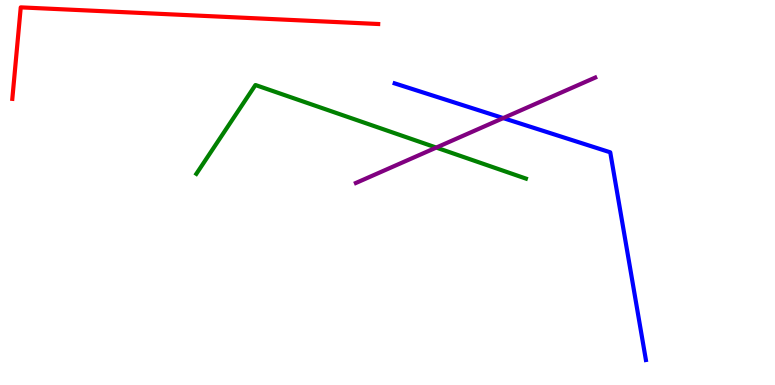[{'lines': ['blue', 'red'], 'intersections': []}, {'lines': ['green', 'red'], 'intersections': []}, {'lines': ['purple', 'red'], 'intersections': []}, {'lines': ['blue', 'green'], 'intersections': []}, {'lines': ['blue', 'purple'], 'intersections': [{'x': 6.49, 'y': 6.93}]}, {'lines': ['green', 'purple'], 'intersections': [{'x': 5.63, 'y': 6.17}]}]